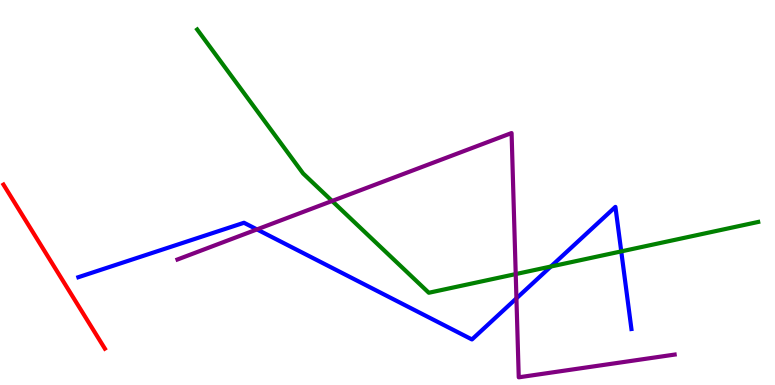[{'lines': ['blue', 'red'], 'intersections': []}, {'lines': ['green', 'red'], 'intersections': []}, {'lines': ['purple', 'red'], 'intersections': []}, {'lines': ['blue', 'green'], 'intersections': [{'x': 7.11, 'y': 3.08}, {'x': 8.02, 'y': 3.47}]}, {'lines': ['blue', 'purple'], 'intersections': [{'x': 3.32, 'y': 4.04}, {'x': 6.66, 'y': 2.25}]}, {'lines': ['green', 'purple'], 'intersections': [{'x': 4.29, 'y': 4.78}, {'x': 6.65, 'y': 2.88}]}]